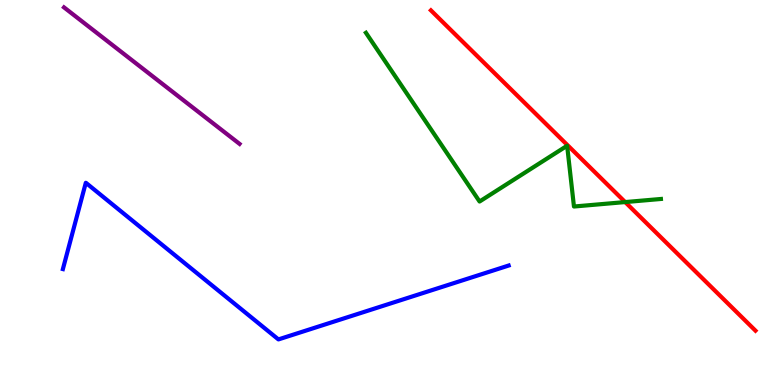[{'lines': ['blue', 'red'], 'intersections': []}, {'lines': ['green', 'red'], 'intersections': [{'x': 8.07, 'y': 4.75}]}, {'lines': ['purple', 'red'], 'intersections': []}, {'lines': ['blue', 'green'], 'intersections': []}, {'lines': ['blue', 'purple'], 'intersections': []}, {'lines': ['green', 'purple'], 'intersections': []}]